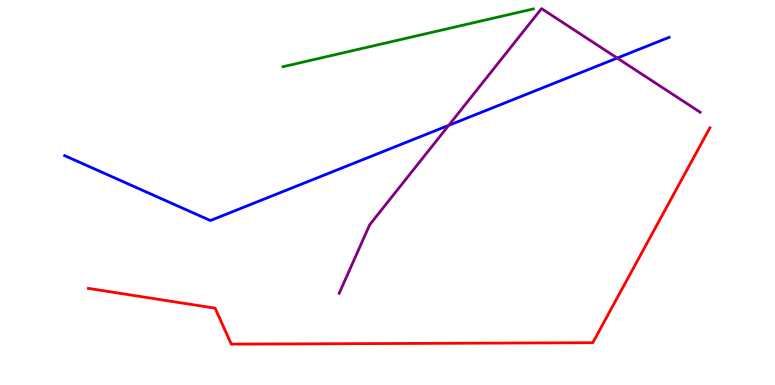[{'lines': ['blue', 'red'], 'intersections': []}, {'lines': ['green', 'red'], 'intersections': []}, {'lines': ['purple', 'red'], 'intersections': []}, {'lines': ['blue', 'green'], 'intersections': []}, {'lines': ['blue', 'purple'], 'intersections': [{'x': 5.79, 'y': 6.74}, {'x': 7.96, 'y': 8.49}]}, {'lines': ['green', 'purple'], 'intersections': []}]